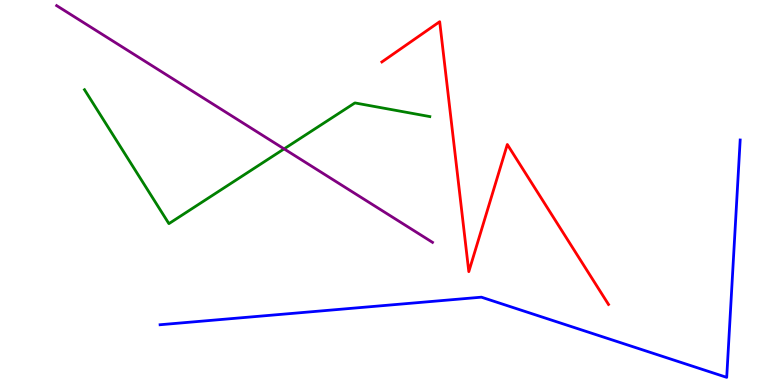[{'lines': ['blue', 'red'], 'intersections': []}, {'lines': ['green', 'red'], 'intersections': []}, {'lines': ['purple', 'red'], 'intersections': []}, {'lines': ['blue', 'green'], 'intersections': []}, {'lines': ['blue', 'purple'], 'intersections': []}, {'lines': ['green', 'purple'], 'intersections': [{'x': 3.67, 'y': 6.13}]}]